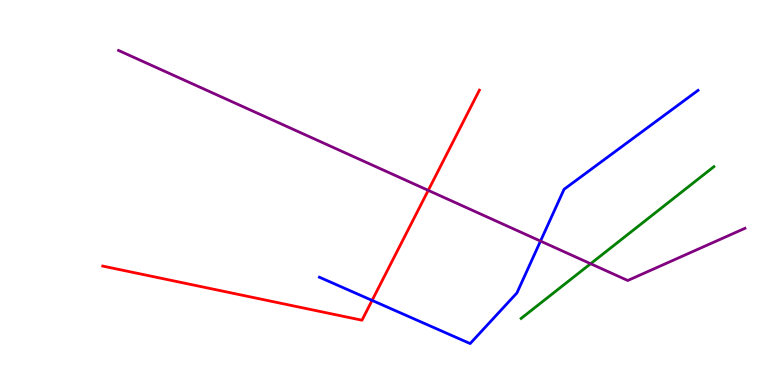[{'lines': ['blue', 'red'], 'intersections': [{'x': 4.8, 'y': 2.2}]}, {'lines': ['green', 'red'], 'intersections': []}, {'lines': ['purple', 'red'], 'intersections': [{'x': 5.53, 'y': 5.06}]}, {'lines': ['blue', 'green'], 'intersections': []}, {'lines': ['blue', 'purple'], 'intersections': [{'x': 6.97, 'y': 3.74}]}, {'lines': ['green', 'purple'], 'intersections': [{'x': 7.62, 'y': 3.15}]}]